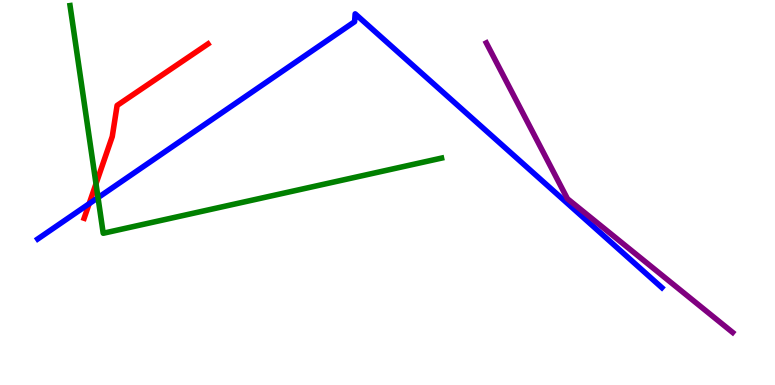[{'lines': ['blue', 'red'], 'intersections': [{'x': 1.15, 'y': 4.71}]}, {'lines': ['green', 'red'], 'intersections': [{'x': 1.24, 'y': 5.23}]}, {'lines': ['purple', 'red'], 'intersections': []}, {'lines': ['blue', 'green'], 'intersections': [{'x': 1.26, 'y': 4.87}]}, {'lines': ['blue', 'purple'], 'intersections': []}, {'lines': ['green', 'purple'], 'intersections': []}]